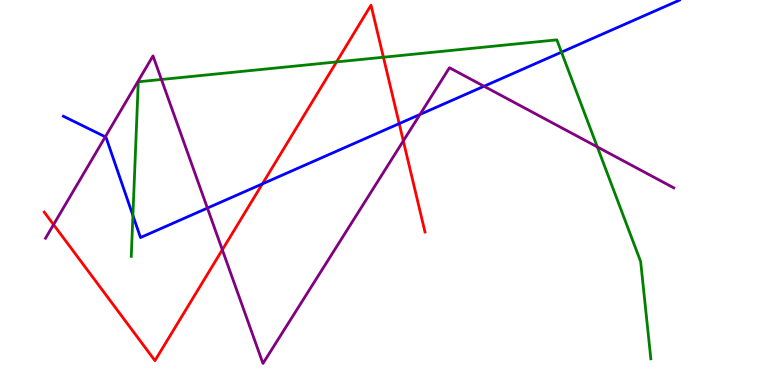[{'lines': ['blue', 'red'], 'intersections': [{'x': 3.39, 'y': 5.22}, {'x': 5.15, 'y': 6.79}]}, {'lines': ['green', 'red'], 'intersections': [{'x': 4.34, 'y': 8.39}, {'x': 4.95, 'y': 8.51}]}, {'lines': ['purple', 'red'], 'intersections': [{'x': 0.691, 'y': 4.17}, {'x': 2.87, 'y': 3.51}, {'x': 5.2, 'y': 6.34}]}, {'lines': ['blue', 'green'], 'intersections': [{'x': 1.71, 'y': 4.4}, {'x': 7.24, 'y': 8.65}]}, {'lines': ['blue', 'purple'], 'intersections': [{'x': 1.36, 'y': 6.45}, {'x': 2.68, 'y': 4.6}, {'x': 5.42, 'y': 7.03}, {'x': 6.25, 'y': 7.76}]}, {'lines': ['green', 'purple'], 'intersections': [{'x': 2.08, 'y': 7.94}, {'x': 7.71, 'y': 6.18}]}]